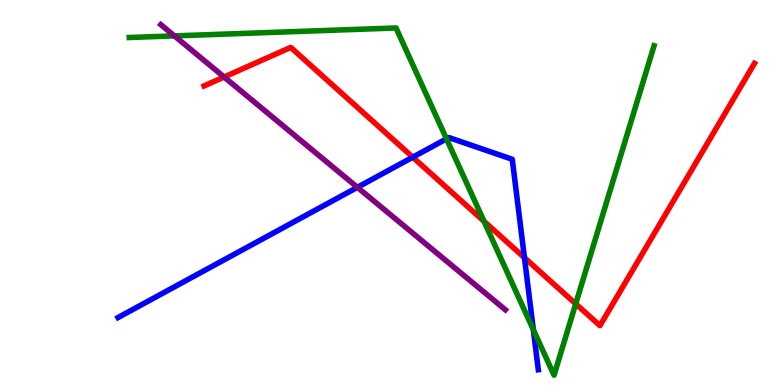[{'lines': ['blue', 'red'], 'intersections': [{'x': 5.33, 'y': 5.92}, {'x': 6.77, 'y': 3.31}]}, {'lines': ['green', 'red'], 'intersections': [{'x': 6.25, 'y': 4.25}, {'x': 7.43, 'y': 2.11}]}, {'lines': ['purple', 'red'], 'intersections': [{'x': 2.89, 'y': 8.0}]}, {'lines': ['blue', 'green'], 'intersections': [{'x': 5.76, 'y': 6.39}, {'x': 6.88, 'y': 1.44}]}, {'lines': ['blue', 'purple'], 'intersections': [{'x': 4.61, 'y': 5.13}]}, {'lines': ['green', 'purple'], 'intersections': [{'x': 2.25, 'y': 9.07}]}]